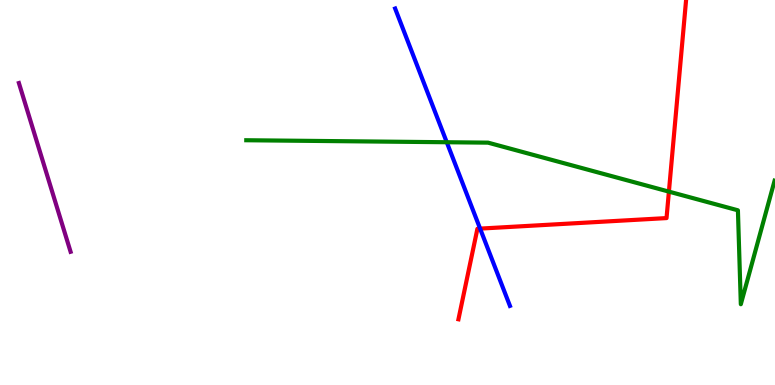[{'lines': ['blue', 'red'], 'intersections': [{'x': 6.19, 'y': 4.06}]}, {'lines': ['green', 'red'], 'intersections': [{'x': 8.63, 'y': 5.02}]}, {'lines': ['purple', 'red'], 'intersections': []}, {'lines': ['blue', 'green'], 'intersections': [{'x': 5.76, 'y': 6.31}]}, {'lines': ['blue', 'purple'], 'intersections': []}, {'lines': ['green', 'purple'], 'intersections': []}]